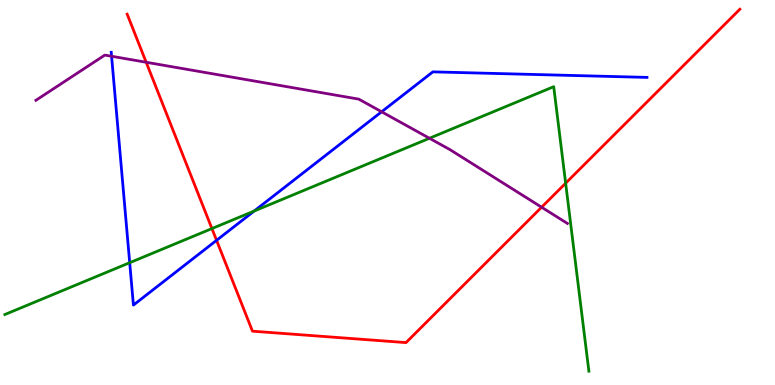[{'lines': ['blue', 'red'], 'intersections': [{'x': 2.79, 'y': 3.76}]}, {'lines': ['green', 'red'], 'intersections': [{'x': 2.73, 'y': 4.06}, {'x': 7.3, 'y': 5.24}]}, {'lines': ['purple', 'red'], 'intersections': [{'x': 1.89, 'y': 8.38}, {'x': 6.99, 'y': 4.62}]}, {'lines': ['blue', 'green'], 'intersections': [{'x': 1.67, 'y': 3.18}, {'x': 3.28, 'y': 4.52}]}, {'lines': ['blue', 'purple'], 'intersections': [{'x': 1.44, 'y': 8.54}, {'x': 4.92, 'y': 7.1}]}, {'lines': ['green', 'purple'], 'intersections': [{'x': 5.54, 'y': 6.41}]}]